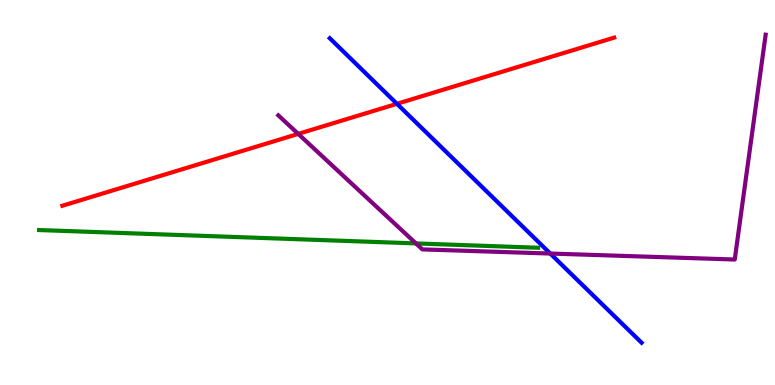[{'lines': ['blue', 'red'], 'intersections': [{'x': 5.12, 'y': 7.3}]}, {'lines': ['green', 'red'], 'intersections': []}, {'lines': ['purple', 'red'], 'intersections': [{'x': 3.85, 'y': 6.52}]}, {'lines': ['blue', 'green'], 'intersections': []}, {'lines': ['blue', 'purple'], 'intersections': [{'x': 7.1, 'y': 3.41}]}, {'lines': ['green', 'purple'], 'intersections': [{'x': 5.37, 'y': 3.68}]}]